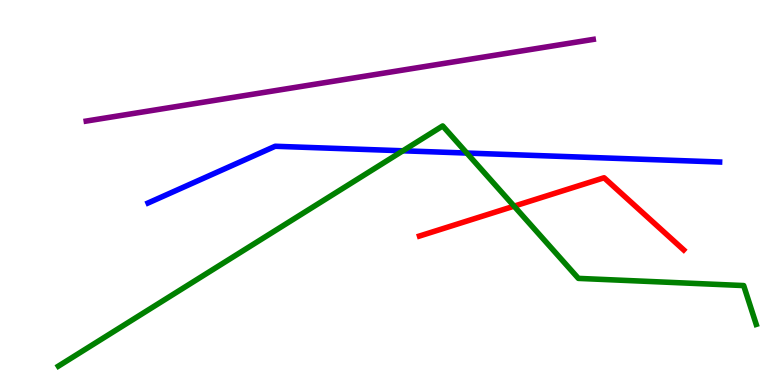[{'lines': ['blue', 'red'], 'intersections': []}, {'lines': ['green', 'red'], 'intersections': [{'x': 6.63, 'y': 4.65}]}, {'lines': ['purple', 'red'], 'intersections': []}, {'lines': ['blue', 'green'], 'intersections': [{'x': 5.2, 'y': 6.08}, {'x': 6.02, 'y': 6.02}]}, {'lines': ['blue', 'purple'], 'intersections': []}, {'lines': ['green', 'purple'], 'intersections': []}]